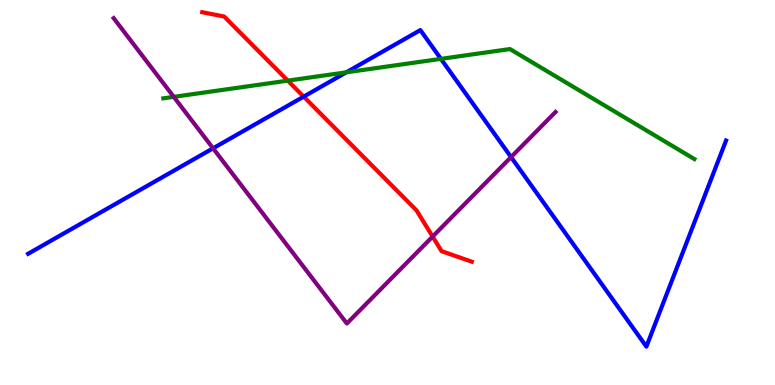[{'lines': ['blue', 'red'], 'intersections': [{'x': 3.92, 'y': 7.49}]}, {'lines': ['green', 'red'], 'intersections': [{'x': 3.71, 'y': 7.91}]}, {'lines': ['purple', 'red'], 'intersections': [{'x': 5.58, 'y': 3.86}]}, {'lines': ['blue', 'green'], 'intersections': [{'x': 4.47, 'y': 8.12}, {'x': 5.69, 'y': 8.47}]}, {'lines': ['blue', 'purple'], 'intersections': [{'x': 2.75, 'y': 6.15}, {'x': 6.59, 'y': 5.92}]}, {'lines': ['green', 'purple'], 'intersections': [{'x': 2.24, 'y': 7.48}]}]